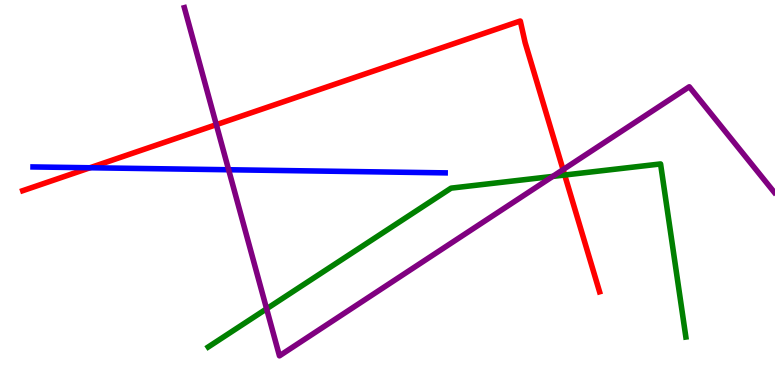[{'lines': ['blue', 'red'], 'intersections': [{'x': 1.16, 'y': 5.64}]}, {'lines': ['green', 'red'], 'intersections': [{'x': 7.29, 'y': 5.45}]}, {'lines': ['purple', 'red'], 'intersections': [{'x': 2.79, 'y': 6.76}, {'x': 7.27, 'y': 5.59}]}, {'lines': ['blue', 'green'], 'intersections': []}, {'lines': ['blue', 'purple'], 'intersections': [{'x': 2.95, 'y': 5.59}]}, {'lines': ['green', 'purple'], 'intersections': [{'x': 3.44, 'y': 1.98}, {'x': 7.13, 'y': 5.42}]}]